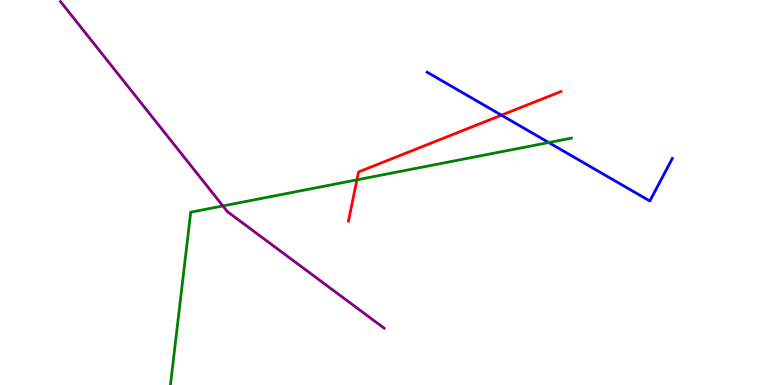[{'lines': ['blue', 'red'], 'intersections': [{'x': 6.47, 'y': 7.01}]}, {'lines': ['green', 'red'], 'intersections': [{'x': 4.61, 'y': 5.33}]}, {'lines': ['purple', 'red'], 'intersections': []}, {'lines': ['blue', 'green'], 'intersections': [{'x': 7.08, 'y': 6.3}]}, {'lines': ['blue', 'purple'], 'intersections': []}, {'lines': ['green', 'purple'], 'intersections': [{'x': 2.88, 'y': 4.65}]}]